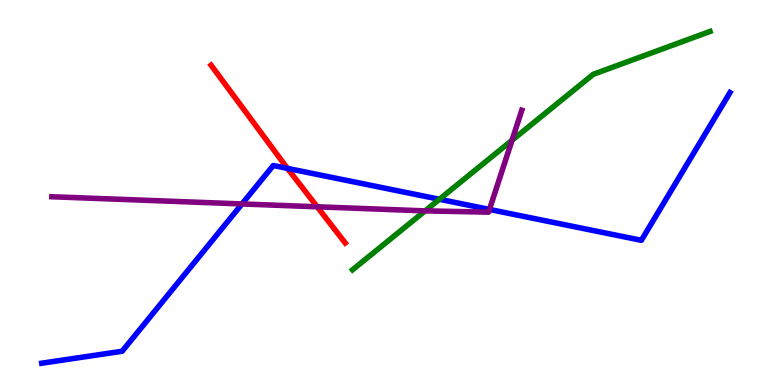[{'lines': ['blue', 'red'], 'intersections': [{'x': 3.71, 'y': 5.63}]}, {'lines': ['green', 'red'], 'intersections': []}, {'lines': ['purple', 'red'], 'intersections': [{'x': 4.09, 'y': 4.63}]}, {'lines': ['blue', 'green'], 'intersections': [{'x': 5.67, 'y': 4.82}]}, {'lines': ['blue', 'purple'], 'intersections': [{'x': 3.12, 'y': 4.7}, {'x': 6.32, 'y': 4.56}]}, {'lines': ['green', 'purple'], 'intersections': [{'x': 5.49, 'y': 4.52}, {'x': 6.61, 'y': 6.36}]}]